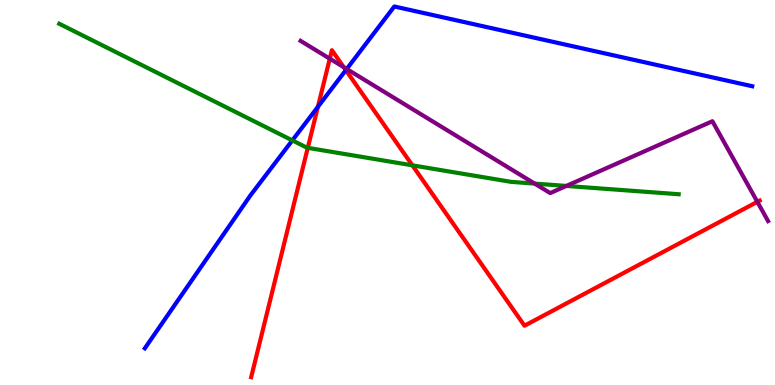[{'lines': ['blue', 'red'], 'intersections': [{'x': 4.1, 'y': 7.23}, {'x': 4.46, 'y': 8.18}]}, {'lines': ['green', 'red'], 'intersections': [{'x': 3.97, 'y': 6.16}, {'x': 5.32, 'y': 5.71}]}, {'lines': ['purple', 'red'], 'intersections': [{'x': 4.26, 'y': 8.48}, {'x': 4.44, 'y': 8.25}, {'x': 9.77, 'y': 4.76}]}, {'lines': ['blue', 'green'], 'intersections': [{'x': 3.77, 'y': 6.35}]}, {'lines': ['blue', 'purple'], 'intersections': [{'x': 4.47, 'y': 8.21}]}, {'lines': ['green', 'purple'], 'intersections': [{'x': 6.9, 'y': 5.23}, {'x': 7.31, 'y': 5.17}]}]